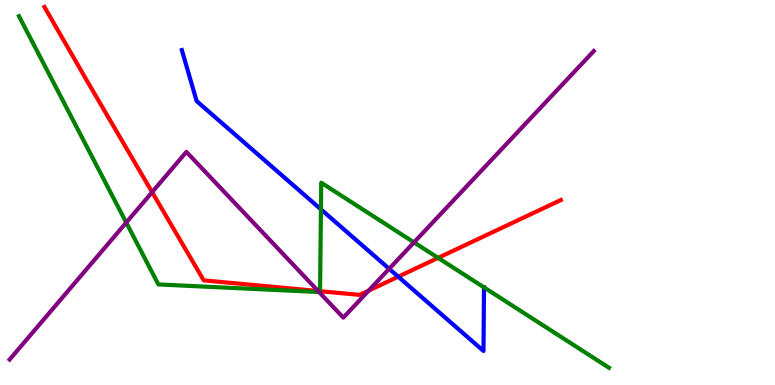[{'lines': ['blue', 'red'], 'intersections': [{'x': 5.14, 'y': 2.81}]}, {'lines': ['green', 'red'], 'intersections': [{'x': 4.13, 'y': 2.44}, {'x': 5.65, 'y': 3.3}]}, {'lines': ['purple', 'red'], 'intersections': [{'x': 1.96, 'y': 5.01}, {'x': 4.1, 'y': 2.44}, {'x': 4.76, 'y': 2.45}]}, {'lines': ['blue', 'green'], 'intersections': [{'x': 4.14, 'y': 4.56}, {'x': 6.25, 'y': 2.54}]}, {'lines': ['blue', 'purple'], 'intersections': [{'x': 5.02, 'y': 3.02}]}, {'lines': ['green', 'purple'], 'intersections': [{'x': 1.63, 'y': 4.22}, {'x': 4.12, 'y': 2.41}, {'x': 5.34, 'y': 3.7}]}]